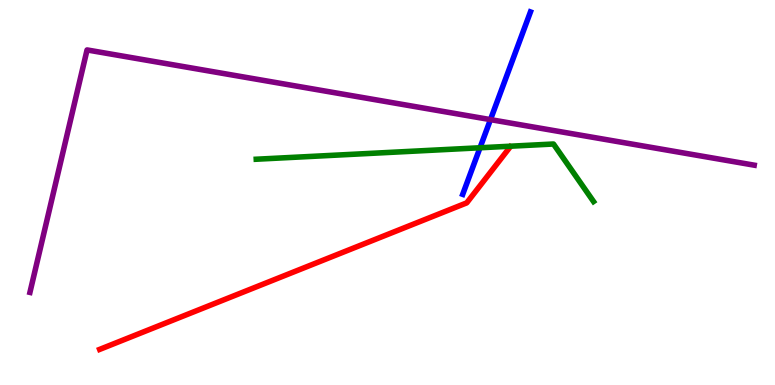[{'lines': ['blue', 'red'], 'intersections': []}, {'lines': ['green', 'red'], 'intersections': []}, {'lines': ['purple', 'red'], 'intersections': []}, {'lines': ['blue', 'green'], 'intersections': [{'x': 6.19, 'y': 6.16}]}, {'lines': ['blue', 'purple'], 'intersections': [{'x': 6.33, 'y': 6.89}]}, {'lines': ['green', 'purple'], 'intersections': []}]